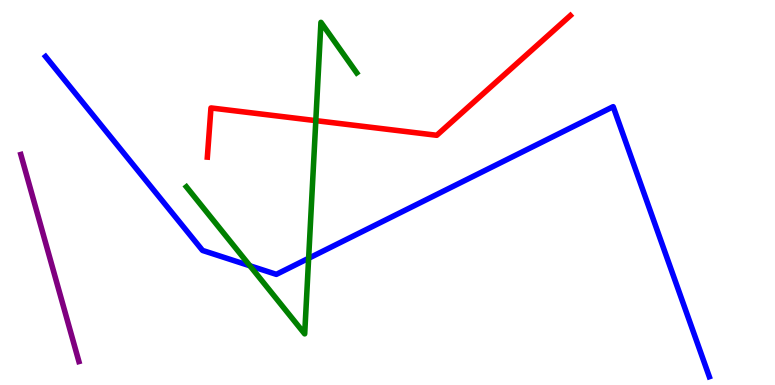[{'lines': ['blue', 'red'], 'intersections': []}, {'lines': ['green', 'red'], 'intersections': [{'x': 4.08, 'y': 6.87}]}, {'lines': ['purple', 'red'], 'intersections': []}, {'lines': ['blue', 'green'], 'intersections': [{'x': 3.22, 'y': 3.1}, {'x': 3.98, 'y': 3.29}]}, {'lines': ['blue', 'purple'], 'intersections': []}, {'lines': ['green', 'purple'], 'intersections': []}]